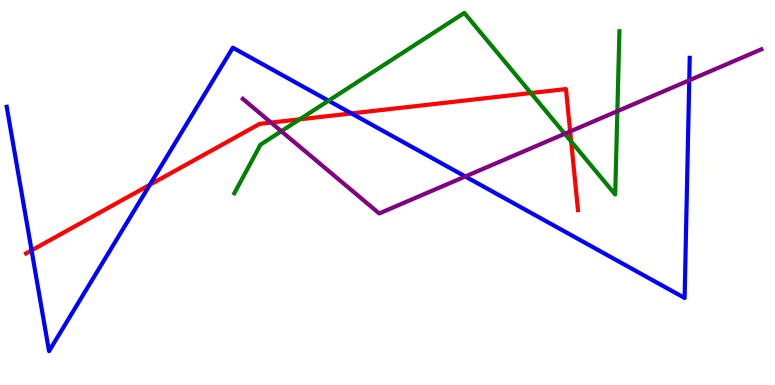[{'lines': ['blue', 'red'], 'intersections': [{'x': 0.407, 'y': 3.5}, {'x': 1.93, 'y': 5.2}, {'x': 4.54, 'y': 7.05}]}, {'lines': ['green', 'red'], 'intersections': [{'x': 3.87, 'y': 6.9}, {'x': 6.85, 'y': 7.58}, {'x': 7.37, 'y': 6.32}]}, {'lines': ['purple', 'red'], 'intersections': [{'x': 3.5, 'y': 6.82}, {'x': 7.36, 'y': 6.59}]}, {'lines': ['blue', 'green'], 'intersections': [{'x': 4.24, 'y': 7.38}]}, {'lines': ['blue', 'purple'], 'intersections': [{'x': 6.0, 'y': 5.42}, {'x': 8.89, 'y': 7.91}]}, {'lines': ['green', 'purple'], 'intersections': [{'x': 3.63, 'y': 6.59}, {'x': 7.29, 'y': 6.53}, {'x': 7.97, 'y': 7.11}]}]